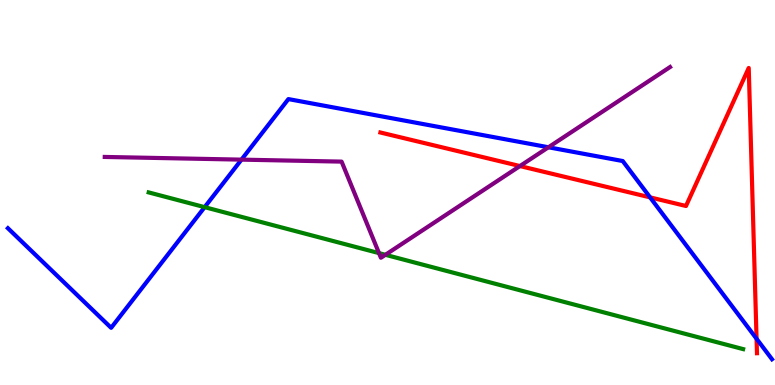[{'lines': ['blue', 'red'], 'intersections': [{'x': 8.39, 'y': 4.87}, {'x': 9.76, 'y': 1.2}]}, {'lines': ['green', 'red'], 'intersections': []}, {'lines': ['purple', 'red'], 'intersections': [{'x': 6.71, 'y': 5.69}]}, {'lines': ['blue', 'green'], 'intersections': [{'x': 2.64, 'y': 4.62}]}, {'lines': ['blue', 'purple'], 'intersections': [{'x': 3.12, 'y': 5.85}, {'x': 7.08, 'y': 6.17}]}, {'lines': ['green', 'purple'], 'intersections': [{'x': 4.89, 'y': 3.43}, {'x': 4.97, 'y': 3.38}]}]